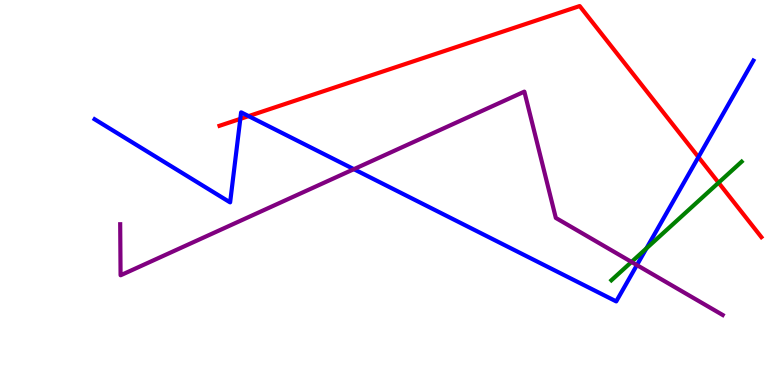[{'lines': ['blue', 'red'], 'intersections': [{'x': 3.1, 'y': 6.91}, {'x': 3.21, 'y': 6.98}, {'x': 9.01, 'y': 5.92}]}, {'lines': ['green', 'red'], 'intersections': [{'x': 9.27, 'y': 5.25}]}, {'lines': ['purple', 'red'], 'intersections': []}, {'lines': ['blue', 'green'], 'intersections': [{'x': 8.34, 'y': 3.55}]}, {'lines': ['blue', 'purple'], 'intersections': [{'x': 4.57, 'y': 5.61}, {'x': 8.22, 'y': 3.11}]}, {'lines': ['green', 'purple'], 'intersections': [{'x': 8.15, 'y': 3.2}]}]